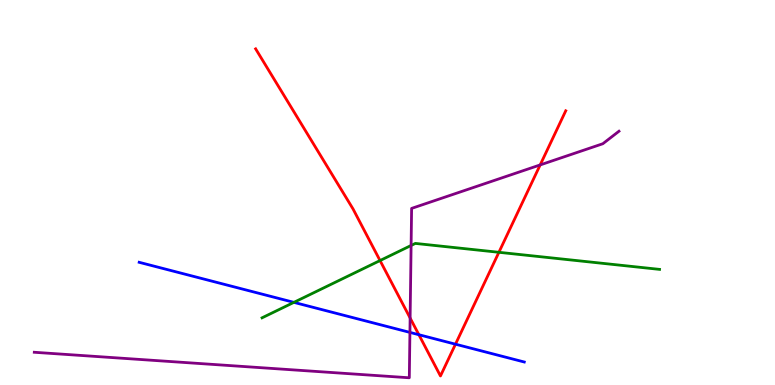[{'lines': ['blue', 'red'], 'intersections': [{'x': 5.4, 'y': 1.31}, {'x': 5.88, 'y': 1.06}]}, {'lines': ['green', 'red'], 'intersections': [{'x': 4.9, 'y': 3.23}, {'x': 6.44, 'y': 3.45}]}, {'lines': ['purple', 'red'], 'intersections': [{'x': 5.29, 'y': 1.74}, {'x': 6.97, 'y': 5.72}]}, {'lines': ['blue', 'green'], 'intersections': [{'x': 3.79, 'y': 2.15}]}, {'lines': ['blue', 'purple'], 'intersections': [{'x': 5.29, 'y': 1.37}]}, {'lines': ['green', 'purple'], 'intersections': [{'x': 5.3, 'y': 3.62}]}]